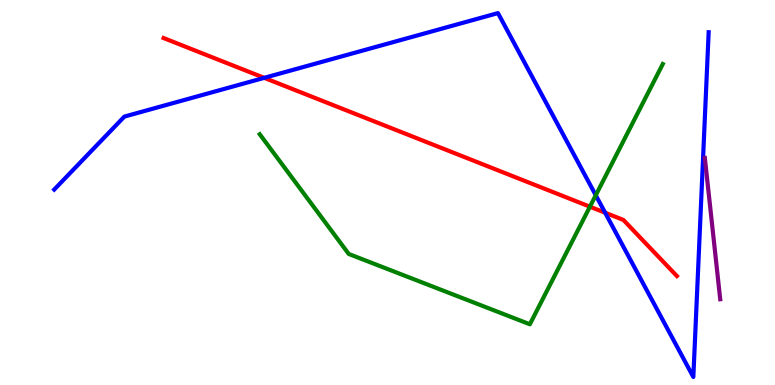[{'lines': ['blue', 'red'], 'intersections': [{'x': 3.41, 'y': 7.98}, {'x': 7.81, 'y': 4.47}]}, {'lines': ['green', 'red'], 'intersections': [{'x': 7.61, 'y': 4.63}]}, {'lines': ['purple', 'red'], 'intersections': []}, {'lines': ['blue', 'green'], 'intersections': [{'x': 7.69, 'y': 4.93}]}, {'lines': ['blue', 'purple'], 'intersections': []}, {'lines': ['green', 'purple'], 'intersections': []}]